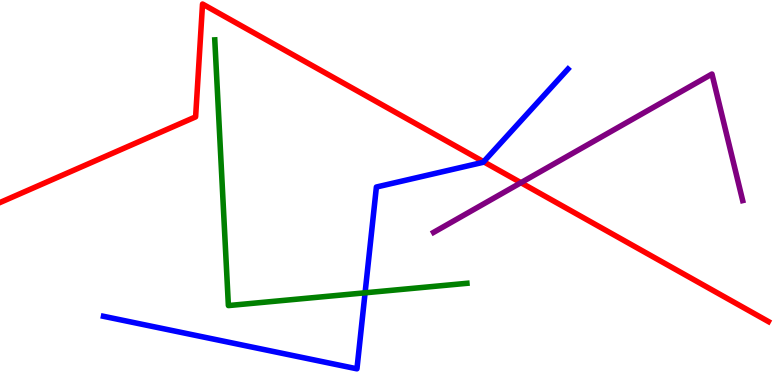[{'lines': ['blue', 'red'], 'intersections': [{'x': 6.24, 'y': 5.8}]}, {'lines': ['green', 'red'], 'intersections': []}, {'lines': ['purple', 'red'], 'intersections': [{'x': 6.72, 'y': 5.25}]}, {'lines': ['blue', 'green'], 'intersections': [{'x': 4.71, 'y': 2.39}]}, {'lines': ['blue', 'purple'], 'intersections': []}, {'lines': ['green', 'purple'], 'intersections': []}]